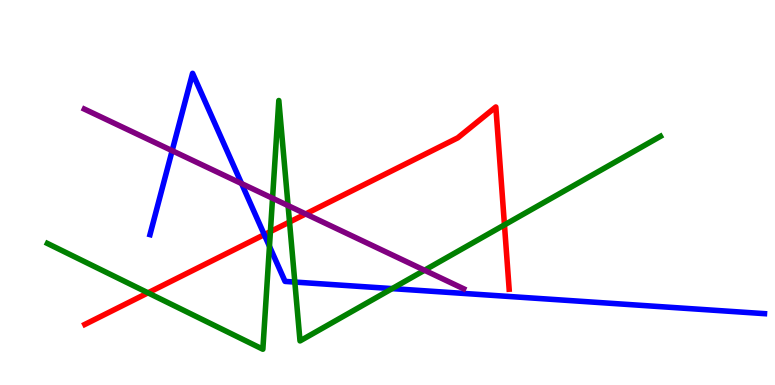[{'lines': ['blue', 'red'], 'intersections': [{'x': 3.41, 'y': 3.91}]}, {'lines': ['green', 'red'], 'intersections': [{'x': 1.91, 'y': 2.39}, {'x': 3.49, 'y': 3.98}, {'x': 3.74, 'y': 4.23}, {'x': 6.51, 'y': 4.16}]}, {'lines': ['purple', 'red'], 'intersections': [{'x': 3.94, 'y': 4.44}]}, {'lines': ['blue', 'green'], 'intersections': [{'x': 3.48, 'y': 3.6}, {'x': 3.8, 'y': 2.67}, {'x': 5.06, 'y': 2.5}]}, {'lines': ['blue', 'purple'], 'intersections': [{'x': 2.22, 'y': 6.09}, {'x': 3.12, 'y': 5.23}]}, {'lines': ['green', 'purple'], 'intersections': [{'x': 3.52, 'y': 4.85}, {'x': 3.72, 'y': 4.66}, {'x': 5.48, 'y': 2.98}]}]